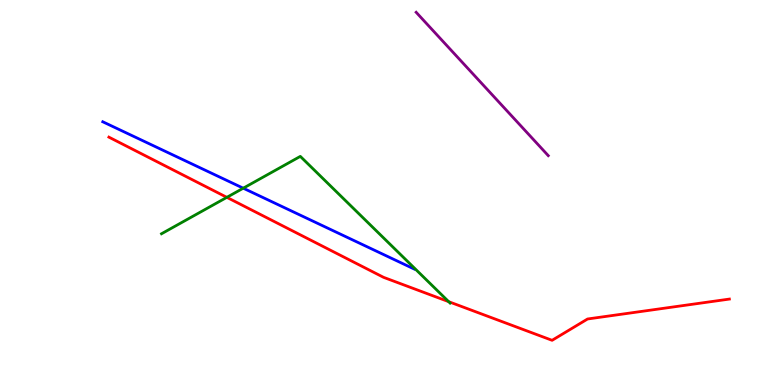[{'lines': ['blue', 'red'], 'intersections': []}, {'lines': ['green', 'red'], 'intersections': [{'x': 2.93, 'y': 4.87}, {'x': 5.79, 'y': 2.16}]}, {'lines': ['purple', 'red'], 'intersections': []}, {'lines': ['blue', 'green'], 'intersections': [{'x': 3.14, 'y': 5.11}]}, {'lines': ['blue', 'purple'], 'intersections': []}, {'lines': ['green', 'purple'], 'intersections': []}]